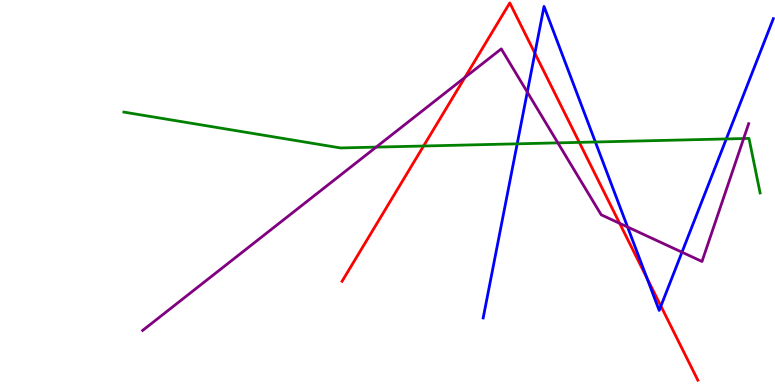[{'lines': ['blue', 'red'], 'intersections': [{'x': 6.9, 'y': 8.62}, {'x': 8.35, 'y': 2.78}, {'x': 8.53, 'y': 2.05}]}, {'lines': ['green', 'red'], 'intersections': [{'x': 5.47, 'y': 6.21}, {'x': 7.47, 'y': 6.3}]}, {'lines': ['purple', 'red'], 'intersections': [{'x': 6.0, 'y': 7.99}, {'x': 8.0, 'y': 4.2}]}, {'lines': ['blue', 'green'], 'intersections': [{'x': 6.67, 'y': 6.26}, {'x': 7.68, 'y': 6.31}, {'x': 9.37, 'y': 6.39}]}, {'lines': ['blue', 'purple'], 'intersections': [{'x': 6.8, 'y': 7.61}, {'x': 8.1, 'y': 4.1}, {'x': 8.8, 'y': 3.45}]}, {'lines': ['green', 'purple'], 'intersections': [{'x': 4.85, 'y': 6.18}, {'x': 7.2, 'y': 6.29}, {'x': 9.6, 'y': 6.4}]}]